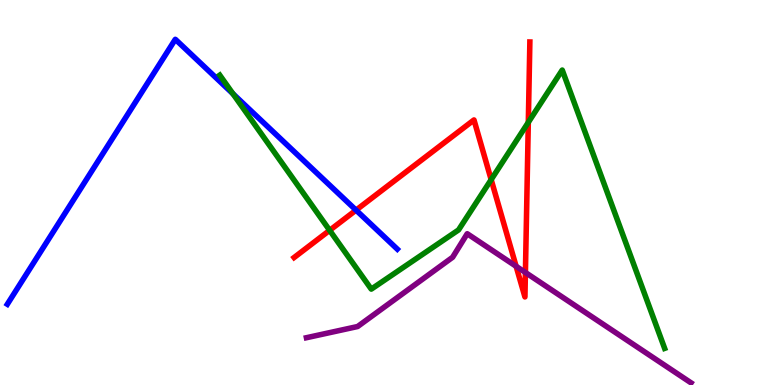[{'lines': ['blue', 'red'], 'intersections': [{'x': 4.59, 'y': 4.54}]}, {'lines': ['green', 'red'], 'intersections': [{'x': 4.25, 'y': 4.02}, {'x': 6.34, 'y': 5.33}, {'x': 6.82, 'y': 6.82}]}, {'lines': ['purple', 'red'], 'intersections': [{'x': 6.66, 'y': 3.08}, {'x': 6.78, 'y': 2.92}]}, {'lines': ['blue', 'green'], 'intersections': [{'x': 3.01, 'y': 7.56}]}, {'lines': ['blue', 'purple'], 'intersections': []}, {'lines': ['green', 'purple'], 'intersections': []}]